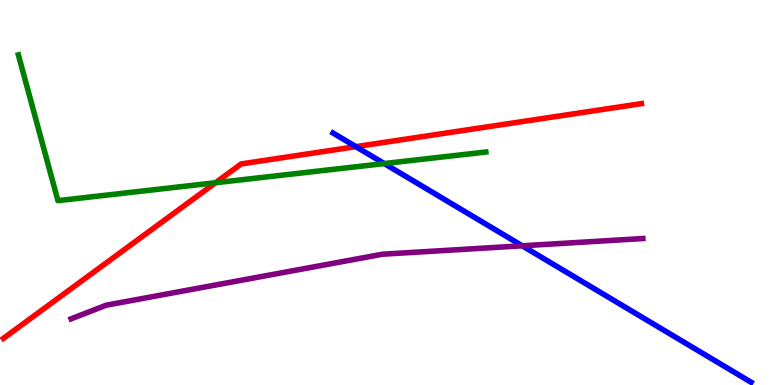[{'lines': ['blue', 'red'], 'intersections': [{'x': 4.59, 'y': 6.19}]}, {'lines': ['green', 'red'], 'intersections': [{'x': 2.78, 'y': 5.25}]}, {'lines': ['purple', 'red'], 'intersections': []}, {'lines': ['blue', 'green'], 'intersections': [{'x': 4.96, 'y': 5.75}]}, {'lines': ['blue', 'purple'], 'intersections': [{'x': 6.74, 'y': 3.62}]}, {'lines': ['green', 'purple'], 'intersections': []}]